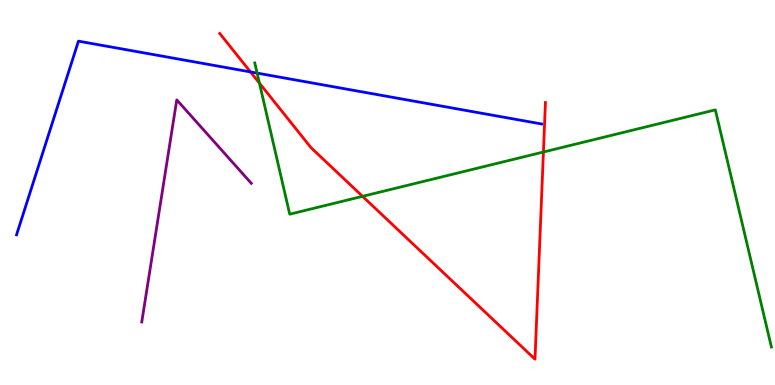[{'lines': ['blue', 'red'], 'intersections': [{'x': 3.23, 'y': 8.13}]}, {'lines': ['green', 'red'], 'intersections': [{'x': 3.35, 'y': 7.84}, {'x': 4.68, 'y': 4.9}, {'x': 7.01, 'y': 6.05}]}, {'lines': ['purple', 'red'], 'intersections': []}, {'lines': ['blue', 'green'], 'intersections': [{'x': 3.32, 'y': 8.1}]}, {'lines': ['blue', 'purple'], 'intersections': []}, {'lines': ['green', 'purple'], 'intersections': []}]